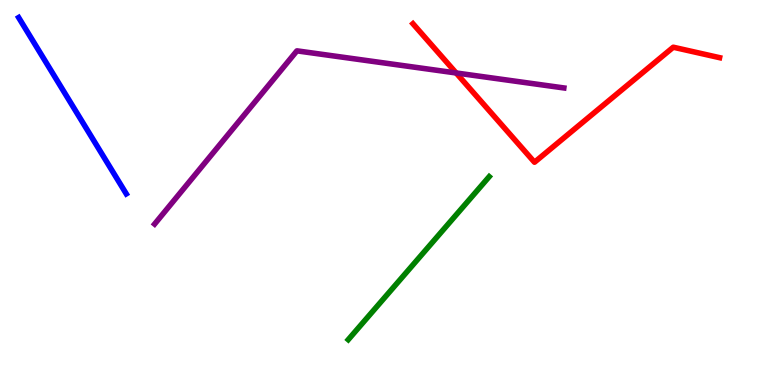[{'lines': ['blue', 'red'], 'intersections': []}, {'lines': ['green', 'red'], 'intersections': []}, {'lines': ['purple', 'red'], 'intersections': [{'x': 5.89, 'y': 8.1}]}, {'lines': ['blue', 'green'], 'intersections': []}, {'lines': ['blue', 'purple'], 'intersections': []}, {'lines': ['green', 'purple'], 'intersections': []}]